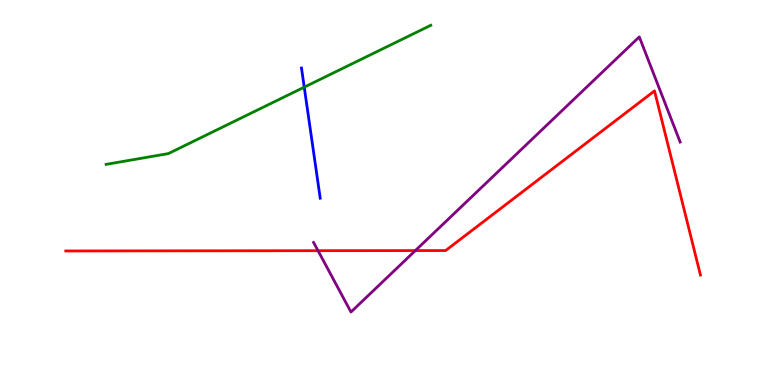[{'lines': ['blue', 'red'], 'intersections': []}, {'lines': ['green', 'red'], 'intersections': []}, {'lines': ['purple', 'red'], 'intersections': [{'x': 4.1, 'y': 3.49}, {'x': 5.36, 'y': 3.49}]}, {'lines': ['blue', 'green'], 'intersections': [{'x': 3.93, 'y': 7.74}]}, {'lines': ['blue', 'purple'], 'intersections': []}, {'lines': ['green', 'purple'], 'intersections': []}]